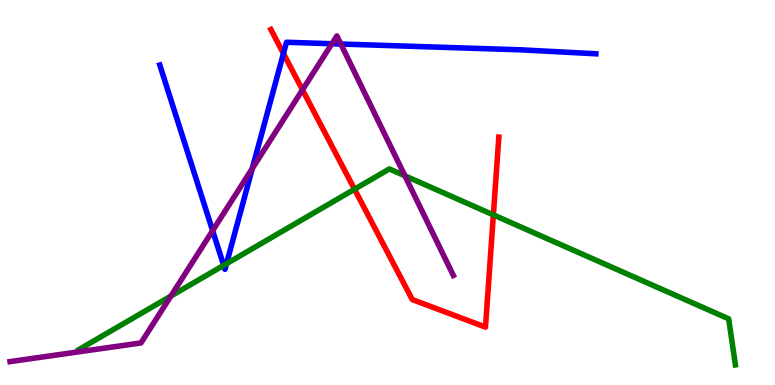[{'lines': ['blue', 'red'], 'intersections': [{'x': 3.66, 'y': 8.61}]}, {'lines': ['green', 'red'], 'intersections': [{'x': 4.57, 'y': 5.09}, {'x': 6.37, 'y': 4.42}]}, {'lines': ['purple', 'red'], 'intersections': [{'x': 3.9, 'y': 7.67}]}, {'lines': ['blue', 'green'], 'intersections': [{'x': 2.89, 'y': 3.11}, {'x': 2.92, 'y': 3.15}]}, {'lines': ['blue', 'purple'], 'intersections': [{'x': 2.74, 'y': 4.01}, {'x': 3.26, 'y': 5.62}, {'x': 4.28, 'y': 8.86}, {'x': 4.4, 'y': 8.86}]}, {'lines': ['green', 'purple'], 'intersections': [{'x': 2.2, 'y': 2.31}, {'x': 5.22, 'y': 5.43}]}]